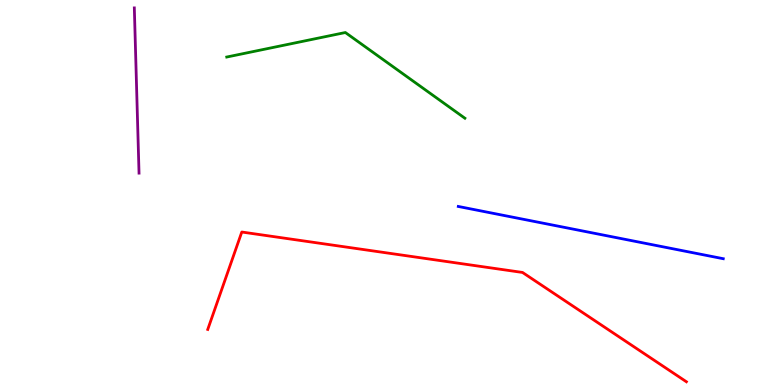[{'lines': ['blue', 'red'], 'intersections': []}, {'lines': ['green', 'red'], 'intersections': []}, {'lines': ['purple', 'red'], 'intersections': []}, {'lines': ['blue', 'green'], 'intersections': []}, {'lines': ['blue', 'purple'], 'intersections': []}, {'lines': ['green', 'purple'], 'intersections': []}]